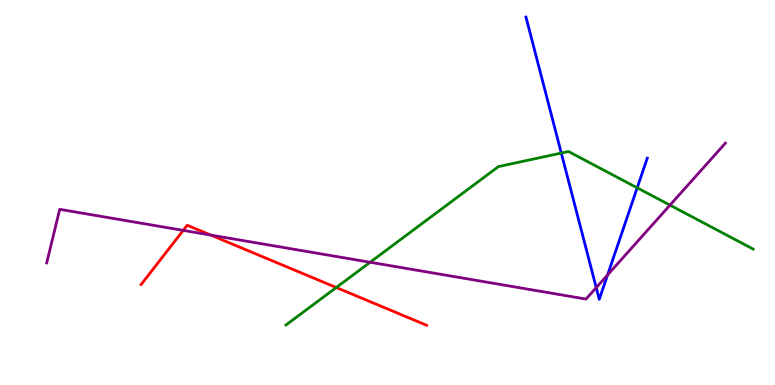[{'lines': ['blue', 'red'], 'intersections': []}, {'lines': ['green', 'red'], 'intersections': [{'x': 4.34, 'y': 2.53}]}, {'lines': ['purple', 'red'], 'intersections': [{'x': 2.36, 'y': 4.02}, {'x': 2.72, 'y': 3.89}]}, {'lines': ['blue', 'green'], 'intersections': [{'x': 7.24, 'y': 6.02}, {'x': 8.22, 'y': 5.12}]}, {'lines': ['blue', 'purple'], 'intersections': [{'x': 7.69, 'y': 2.53}, {'x': 7.84, 'y': 2.86}]}, {'lines': ['green', 'purple'], 'intersections': [{'x': 4.78, 'y': 3.19}, {'x': 8.64, 'y': 4.67}]}]